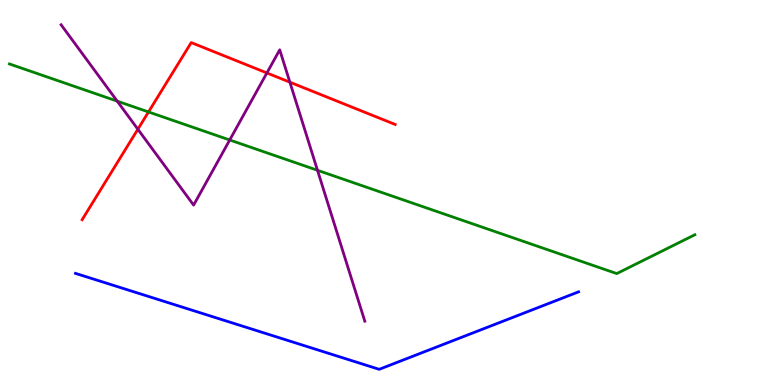[{'lines': ['blue', 'red'], 'intersections': []}, {'lines': ['green', 'red'], 'intersections': [{'x': 1.92, 'y': 7.09}]}, {'lines': ['purple', 'red'], 'intersections': [{'x': 1.78, 'y': 6.64}, {'x': 3.44, 'y': 8.1}, {'x': 3.74, 'y': 7.87}]}, {'lines': ['blue', 'green'], 'intersections': []}, {'lines': ['blue', 'purple'], 'intersections': []}, {'lines': ['green', 'purple'], 'intersections': [{'x': 1.51, 'y': 7.37}, {'x': 2.96, 'y': 6.36}, {'x': 4.1, 'y': 5.58}]}]